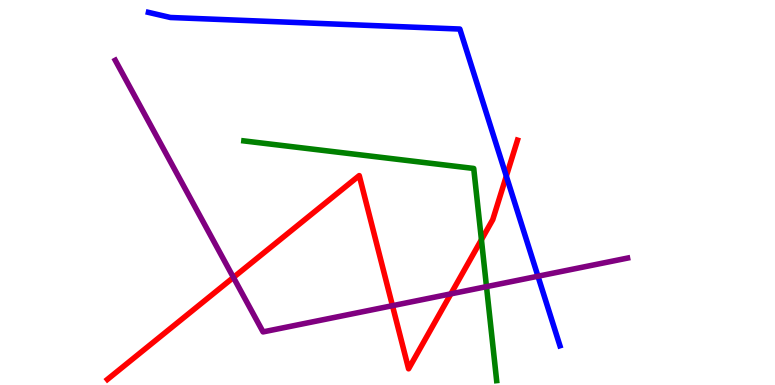[{'lines': ['blue', 'red'], 'intersections': [{'x': 6.53, 'y': 5.43}]}, {'lines': ['green', 'red'], 'intersections': [{'x': 6.21, 'y': 3.77}]}, {'lines': ['purple', 'red'], 'intersections': [{'x': 3.01, 'y': 2.79}, {'x': 5.06, 'y': 2.06}, {'x': 5.82, 'y': 2.37}]}, {'lines': ['blue', 'green'], 'intersections': []}, {'lines': ['blue', 'purple'], 'intersections': [{'x': 6.94, 'y': 2.83}]}, {'lines': ['green', 'purple'], 'intersections': [{'x': 6.28, 'y': 2.55}]}]